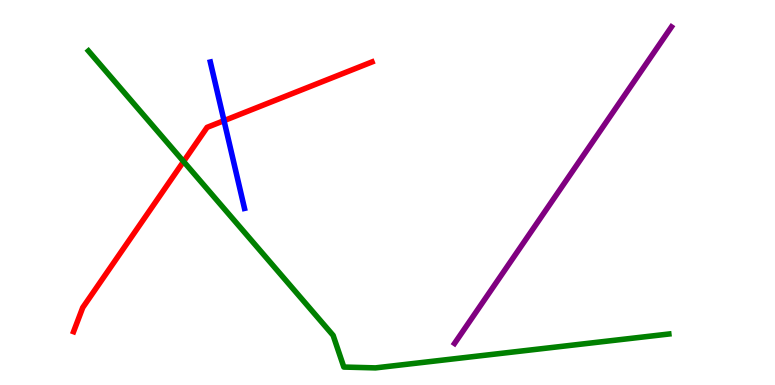[{'lines': ['blue', 'red'], 'intersections': [{'x': 2.89, 'y': 6.87}]}, {'lines': ['green', 'red'], 'intersections': [{'x': 2.37, 'y': 5.81}]}, {'lines': ['purple', 'red'], 'intersections': []}, {'lines': ['blue', 'green'], 'intersections': []}, {'lines': ['blue', 'purple'], 'intersections': []}, {'lines': ['green', 'purple'], 'intersections': []}]